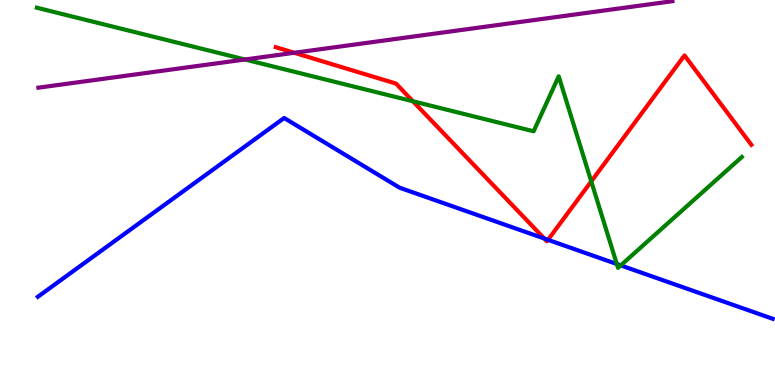[{'lines': ['blue', 'red'], 'intersections': [{'x': 7.02, 'y': 3.8}, {'x': 7.07, 'y': 3.77}]}, {'lines': ['green', 'red'], 'intersections': [{'x': 5.33, 'y': 7.37}, {'x': 7.63, 'y': 5.29}]}, {'lines': ['purple', 'red'], 'intersections': [{'x': 3.8, 'y': 8.63}]}, {'lines': ['blue', 'green'], 'intersections': [{'x': 7.96, 'y': 3.14}, {'x': 8.01, 'y': 3.11}]}, {'lines': ['blue', 'purple'], 'intersections': []}, {'lines': ['green', 'purple'], 'intersections': [{'x': 3.16, 'y': 8.45}]}]